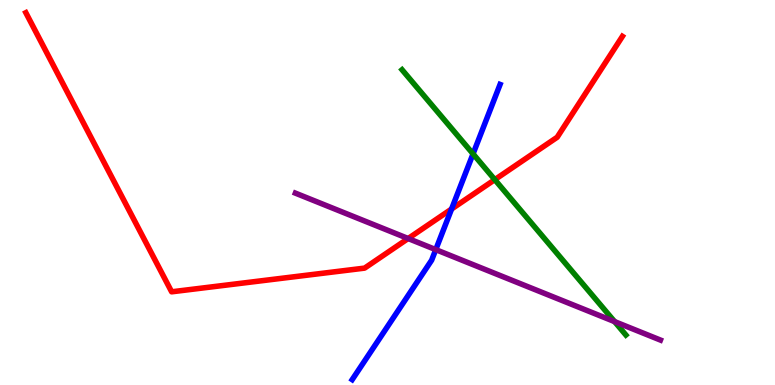[{'lines': ['blue', 'red'], 'intersections': [{'x': 5.83, 'y': 4.57}]}, {'lines': ['green', 'red'], 'intersections': [{'x': 6.38, 'y': 5.33}]}, {'lines': ['purple', 'red'], 'intersections': [{'x': 5.27, 'y': 3.8}]}, {'lines': ['blue', 'green'], 'intersections': [{'x': 6.1, 'y': 6.0}]}, {'lines': ['blue', 'purple'], 'intersections': [{'x': 5.62, 'y': 3.52}]}, {'lines': ['green', 'purple'], 'intersections': [{'x': 7.93, 'y': 1.65}]}]